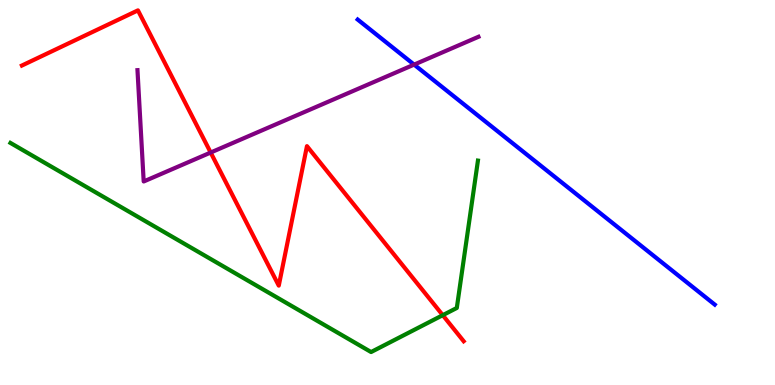[{'lines': ['blue', 'red'], 'intersections': []}, {'lines': ['green', 'red'], 'intersections': [{'x': 5.71, 'y': 1.81}]}, {'lines': ['purple', 'red'], 'intersections': [{'x': 2.72, 'y': 6.04}]}, {'lines': ['blue', 'green'], 'intersections': []}, {'lines': ['blue', 'purple'], 'intersections': [{'x': 5.34, 'y': 8.32}]}, {'lines': ['green', 'purple'], 'intersections': []}]